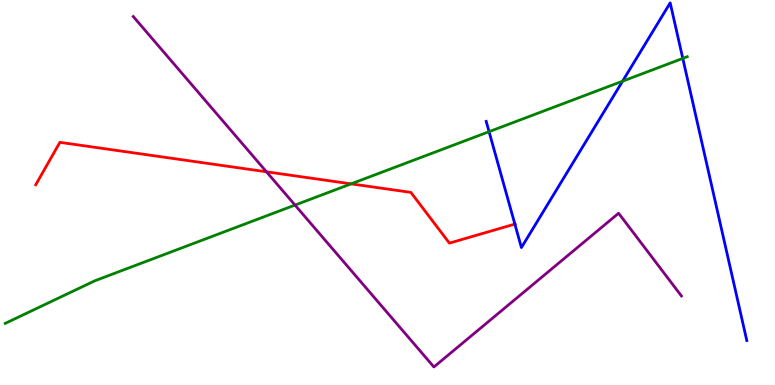[{'lines': ['blue', 'red'], 'intersections': [{'x': 6.64, 'y': 4.18}]}, {'lines': ['green', 'red'], 'intersections': [{'x': 4.53, 'y': 5.22}]}, {'lines': ['purple', 'red'], 'intersections': [{'x': 3.44, 'y': 5.54}]}, {'lines': ['blue', 'green'], 'intersections': [{'x': 6.31, 'y': 6.58}, {'x': 8.03, 'y': 7.89}, {'x': 8.81, 'y': 8.48}]}, {'lines': ['blue', 'purple'], 'intersections': []}, {'lines': ['green', 'purple'], 'intersections': [{'x': 3.81, 'y': 4.67}]}]